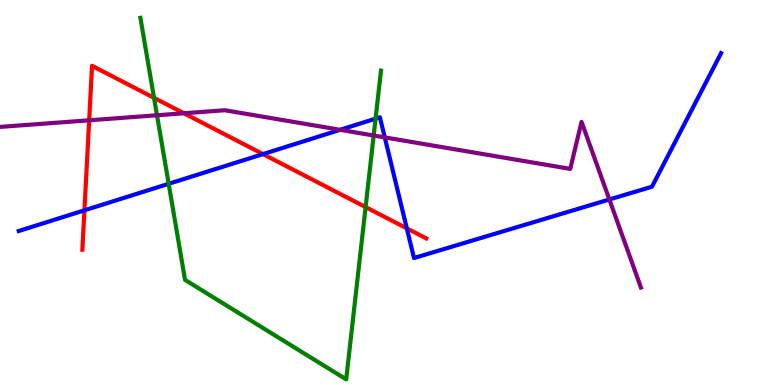[{'lines': ['blue', 'red'], 'intersections': [{'x': 1.09, 'y': 4.54}, {'x': 3.39, 'y': 6.0}, {'x': 5.25, 'y': 4.07}]}, {'lines': ['green', 'red'], 'intersections': [{'x': 1.99, 'y': 7.46}, {'x': 4.72, 'y': 4.62}]}, {'lines': ['purple', 'red'], 'intersections': [{'x': 1.15, 'y': 6.88}, {'x': 2.37, 'y': 7.06}]}, {'lines': ['blue', 'green'], 'intersections': [{'x': 2.18, 'y': 5.23}, {'x': 4.85, 'y': 6.92}]}, {'lines': ['blue', 'purple'], 'intersections': [{'x': 4.39, 'y': 6.63}, {'x': 4.96, 'y': 6.43}, {'x': 7.86, 'y': 4.82}]}, {'lines': ['green', 'purple'], 'intersections': [{'x': 2.03, 'y': 7.01}, {'x': 4.82, 'y': 6.48}]}]